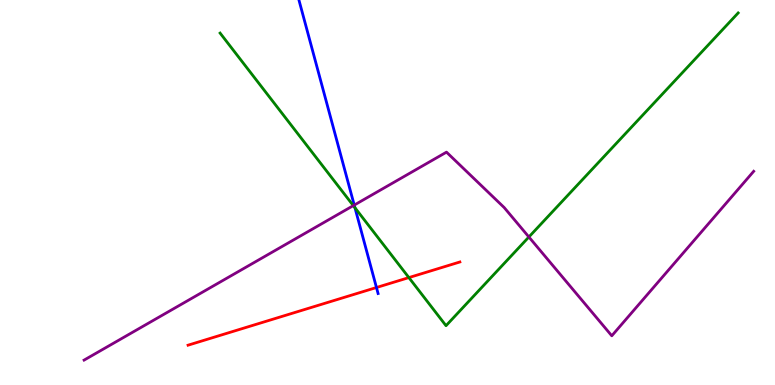[{'lines': ['blue', 'red'], 'intersections': [{'x': 4.86, 'y': 2.53}]}, {'lines': ['green', 'red'], 'intersections': [{'x': 5.28, 'y': 2.79}]}, {'lines': ['purple', 'red'], 'intersections': []}, {'lines': ['blue', 'green'], 'intersections': [{'x': 4.58, 'y': 4.6}]}, {'lines': ['blue', 'purple'], 'intersections': [{'x': 4.57, 'y': 4.67}]}, {'lines': ['green', 'purple'], 'intersections': [{'x': 4.56, 'y': 4.66}, {'x': 6.82, 'y': 3.84}]}]